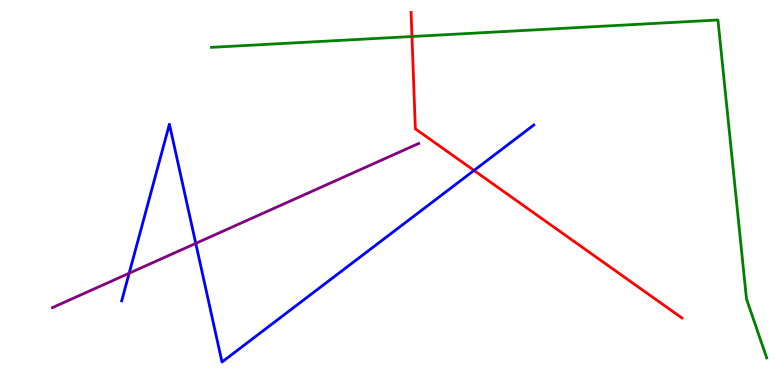[{'lines': ['blue', 'red'], 'intersections': [{'x': 6.12, 'y': 5.57}]}, {'lines': ['green', 'red'], 'intersections': [{'x': 5.32, 'y': 9.05}]}, {'lines': ['purple', 'red'], 'intersections': []}, {'lines': ['blue', 'green'], 'intersections': []}, {'lines': ['blue', 'purple'], 'intersections': [{'x': 1.67, 'y': 2.9}, {'x': 2.53, 'y': 3.68}]}, {'lines': ['green', 'purple'], 'intersections': []}]